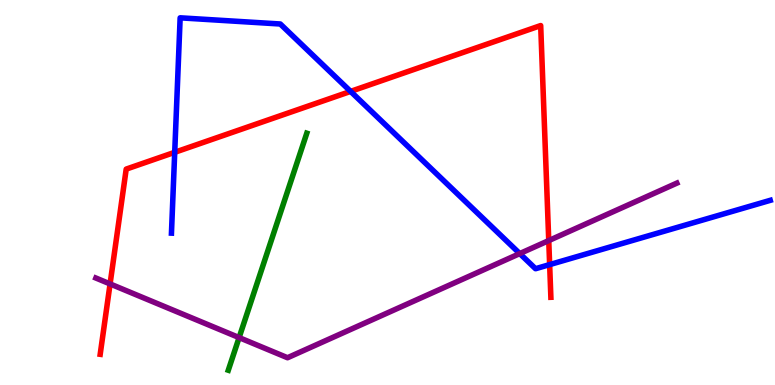[{'lines': ['blue', 'red'], 'intersections': [{'x': 2.25, 'y': 6.04}, {'x': 4.52, 'y': 7.63}, {'x': 7.09, 'y': 3.13}]}, {'lines': ['green', 'red'], 'intersections': []}, {'lines': ['purple', 'red'], 'intersections': [{'x': 1.42, 'y': 2.63}, {'x': 7.08, 'y': 3.75}]}, {'lines': ['blue', 'green'], 'intersections': []}, {'lines': ['blue', 'purple'], 'intersections': [{'x': 6.71, 'y': 3.41}]}, {'lines': ['green', 'purple'], 'intersections': [{'x': 3.09, 'y': 1.23}]}]